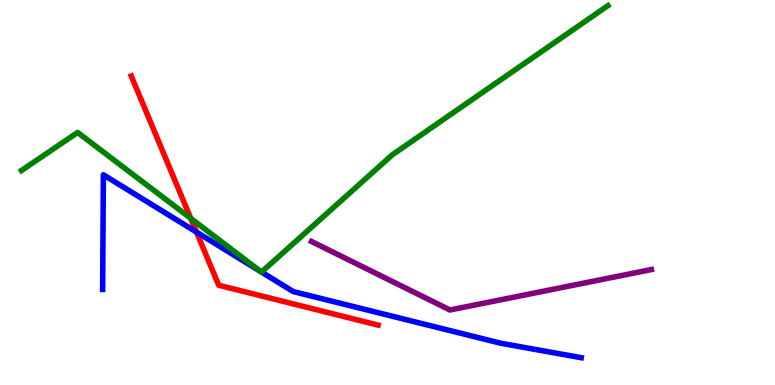[{'lines': ['blue', 'red'], 'intersections': [{'x': 2.54, 'y': 3.97}]}, {'lines': ['green', 'red'], 'intersections': [{'x': 2.46, 'y': 4.33}]}, {'lines': ['purple', 'red'], 'intersections': []}, {'lines': ['blue', 'green'], 'intersections': [{'x': 3.37, 'y': 2.94}, {'x': 3.37, 'y': 2.93}]}, {'lines': ['blue', 'purple'], 'intersections': []}, {'lines': ['green', 'purple'], 'intersections': []}]